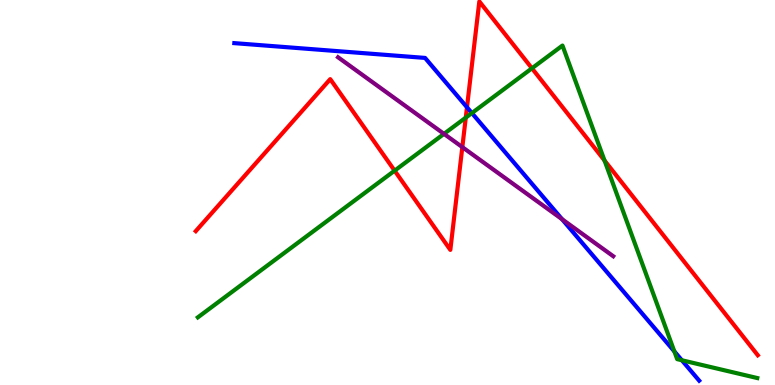[{'lines': ['blue', 'red'], 'intersections': [{'x': 6.03, 'y': 7.21}]}, {'lines': ['green', 'red'], 'intersections': [{'x': 5.09, 'y': 5.57}, {'x': 6.01, 'y': 6.94}, {'x': 6.86, 'y': 8.23}, {'x': 7.8, 'y': 5.83}]}, {'lines': ['purple', 'red'], 'intersections': [{'x': 5.97, 'y': 6.18}]}, {'lines': ['blue', 'green'], 'intersections': [{'x': 6.09, 'y': 7.06}, {'x': 8.7, 'y': 0.872}, {'x': 8.8, 'y': 0.643}]}, {'lines': ['blue', 'purple'], 'intersections': [{'x': 7.25, 'y': 4.31}]}, {'lines': ['green', 'purple'], 'intersections': [{'x': 5.73, 'y': 6.52}]}]